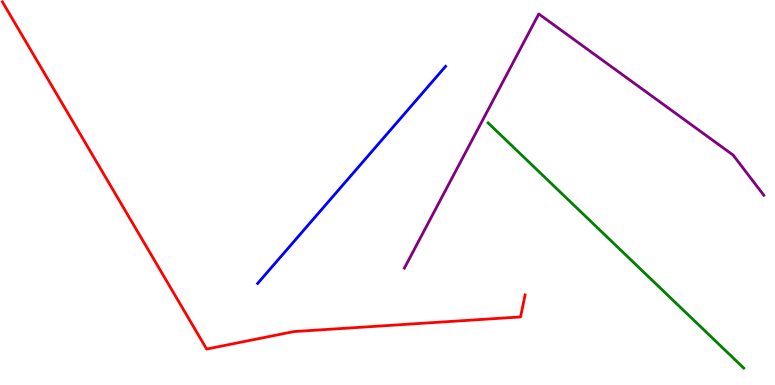[{'lines': ['blue', 'red'], 'intersections': []}, {'lines': ['green', 'red'], 'intersections': []}, {'lines': ['purple', 'red'], 'intersections': []}, {'lines': ['blue', 'green'], 'intersections': []}, {'lines': ['blue', 'purple'], 'intersections': []}, {'lines': ['green', 'purple'], 'intersections': []}]